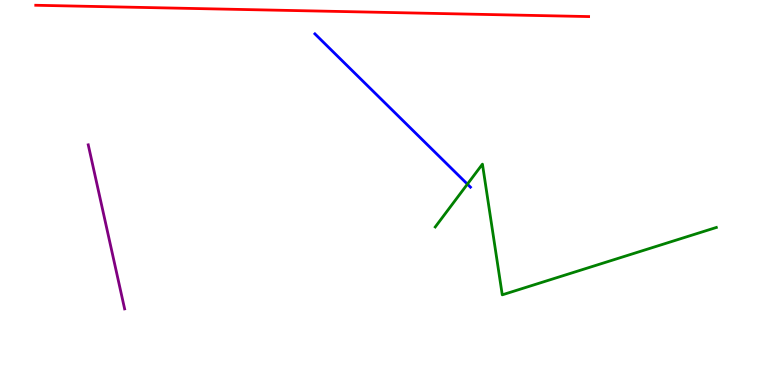[{'lines': ['blue', 'red'], 'intersections': []}, {'lines': ['green', 'red'], 'intersections': []}, {'lines': ['purple', 'red'], 'intersections': []}, {'lines': ['blue', 'green'], 'intersections': [{'x': 6.03, 'y': 5.22}]}, {'lines': ['blue', 'purple'], 'intersections': []}, {'lines': ['green', 'purple'], 'intersections': []}]